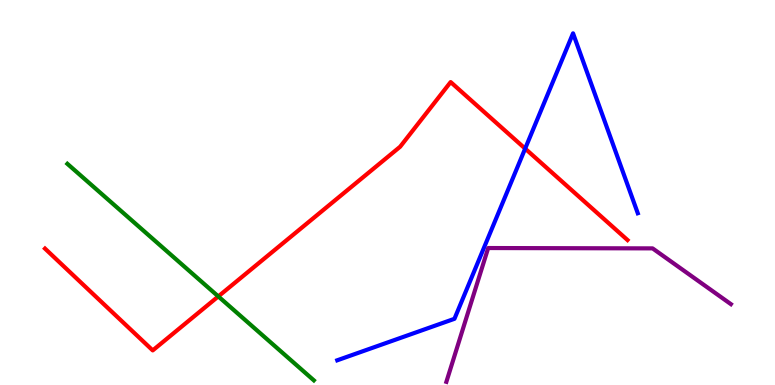[{'lines': ['blue', 'red'], 'intersections': [{'x': 6.78, 'y': 6.14}]}, {'lines': ['green', 'red'], 'intersections': [{'x': 2.82, 'y': 2.3}]}, {'lines': ['purple', 'red'], 'intersections': []}, {'lines': ['blue', 'green'], 'intersections': []}, {'lines': ['blue', 'purple'], 'intersections': []}, {'lines': ['green', 'purple'], 'intersections': []}]